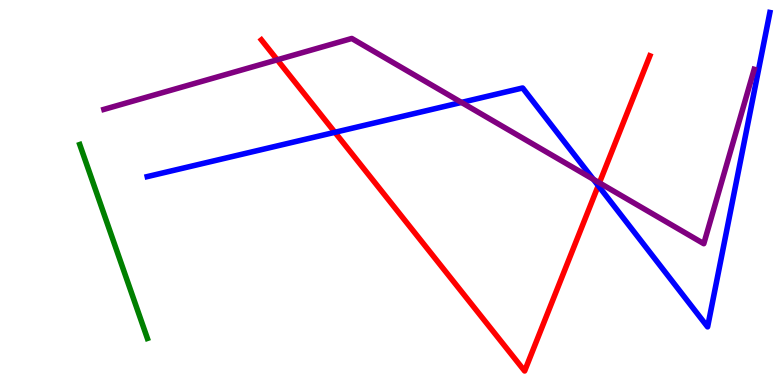[{'lines': ['blue', 'red'], 'intersections': [{'x': 4.32, 'y': 6.56}, {'x': 7.72, 'y': 5.18}]}, {'lines': ['green', 'red'], 'intersections': []}, {'lines': ['purple', 'red'], 'intersections': [{'x': 3.58, 'y': 8.45}, {'x': 7.73, 'y': 5.25}]}, {'lines': ['blue', 'green'], 'intersections': []}, {'lines': ['blue', 'purple'], 'intersections': [{'x': 5.95, 'y': 7.34}, {'x': 7.66, 'y': 5.34}]}, {'lines': ['green', 'purple'], 'intersections': []}]